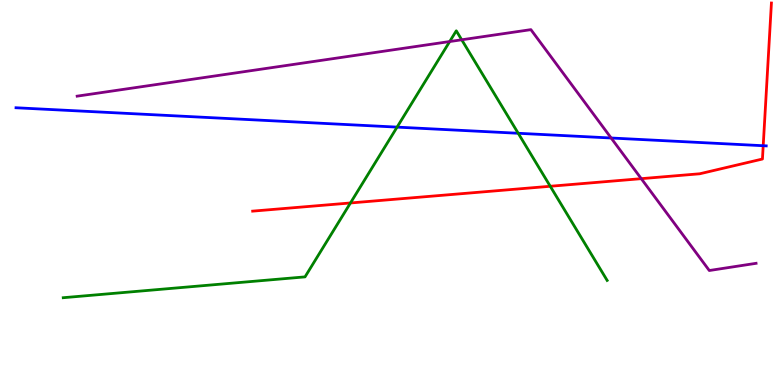[{'lines': ['blue', 'red'], 'intersections': [{'x': 9.85, 'y': 6.22}]}, {'lines': ['green', 'red'], 'intersections': [{'x': 4.52, 'y': 4.73}, {'x': 7.1, 'y': 5.16}]}, {'lines': ['purple', 'red'], 'intersections': [{'x': 8.27, 'y': 5.36}]}, {'lines': ['blue', 'green'], 'intersections': [{'x': 5.12, 'y': 6.7}, {'x': 6.69, 'y': 6.54}]}, {'lines': ['blue', 'purple'], 'intersections': [{'x': 7.89, 'y': 6.42}]}, {'lines': ['green', 'purple'], 'intersections': [{'x': 5.8, 'y': 8.92}, {'x': 5.96, 'y': 8.97}]}]